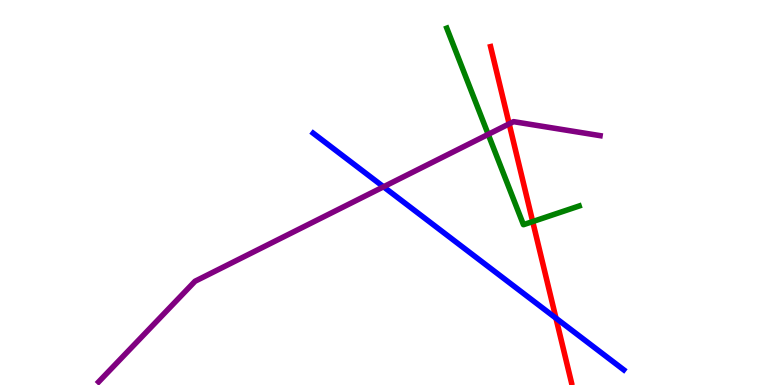[{'lines': ['blue', 'red'], 'intersections': [{'x': 7.17, 'y': 1.74}]}, {'lines': ['green', 'red'], 'intersections': [{'x': 6.87, 'y': 4.24}]}, {'lines': ['purple', 'red'], 'intersections': [{'x': 6.57, 'y': 6.78}]}, {'lines': ['blue', 'green'], 'intersections': []}, {'lines': ['blue', 'purple'], 'intersections': [{'x': 4.95, 'y': 5.15}]}, {'lines': ['green', 'purple'], 'intersections': [{'x': 6.3, 'y': 6.51}]}]